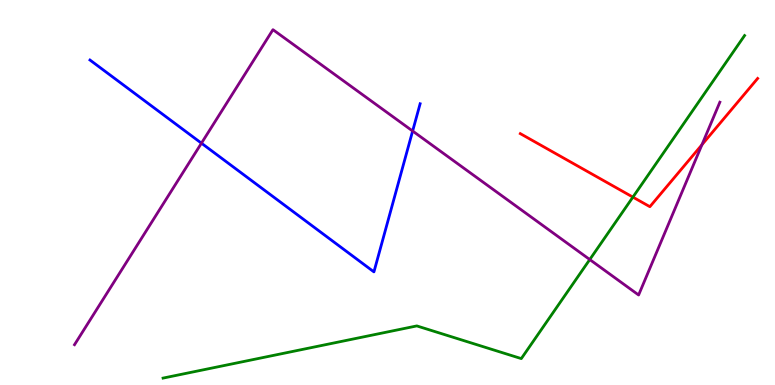[{'lines': ['blue', 'red'], 'intersections': []}, {'lines': ['green', 'red'], 'intersections': [{'x': 8.17, 'y': 4.88}]}, {'lines': ['purple', 'red'], 'intersections': [{'x': 9.06, 'y': 6.24}]}, {'lines': ['blue', 'green'], 'intersections': []}, {'lines': ['blue', 'purple'], 'intersections': [{'x': 2.6, 'y': 6.28}, {'x': 5.32, 'y': 6.6}]}, {'lines': ['green', 'purple'], 'intersections': [{'x': 7.61, 'y': 3.26}]}]